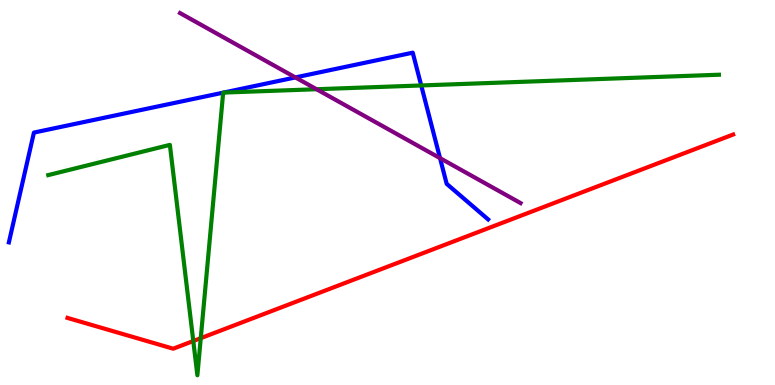[{'lines': ['blue', 'red'], 'intersections': []}, {'lines': ['green', 'red'], 'intersections': [{'x': 2.49, 'y': 1.14}, {'x': 2.59, 'y': 1.22}]}, {'lines': ['purple', 'red'], 'intersections': []}, {'lines': ['blue', 'green'], 'intersections': [{'x': 2.88, 'y': 7.59}, {'x': 2.88, 'y': 7.6}, {'x': 5.44, 'y': 7.78}]}, {'lines': ['blue', 'purple'], 'intersections': [{'x': 3.81, 'y': 7.99}, {'x': 5.68, 'y': 5.89}]}, {'lines': ['green', 'purple'], 'intersections': [{'x': 4.08, 'y': 7.68}]}]